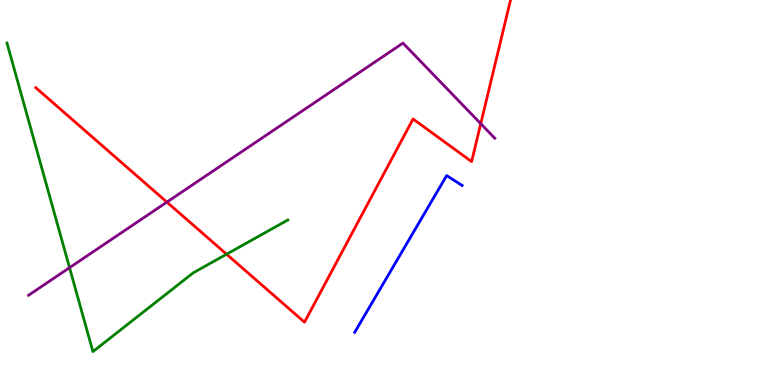[{'lines': ['blue', 'red'], 'intersections': []}, {'lines': ['green', 'red'], 'intersections': [{'x': 2.92, 'y': 3.4}]}, {'lines': ['purple', 'red'], 'intersections': [{'x': 2.15, 'y': 4.75}, {'x': 6.2, 'y': 6.79}]}, {'lines': ['blue', 'green'], 'intersections': []}, {'lines': ['blue', 'purple'], 'intersections': []}, {'lines': ['green', 'purple'], 'intersections': [{'x': 0.897, 'y': 3.05}]}]